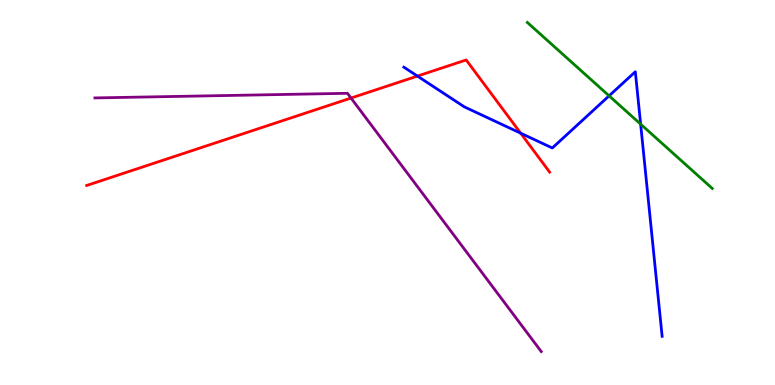[{'lines': ['blue', 'red'], 'intersections': [{'x': 5.39, 'y': 8.02}, {'x': 6.72, 'y': 6.54}]}, {'lines': ['green', 'red'], 'intersections': []}, {'lines': ['purple', 'red'], 'intersections': [{'x': 4.53, 'y': 7.45}]}, {'lines': ['blue', 'green'], 'intersections': [{'x': 7.86, 'y': 7.51}, {'x': 8.27, 'y': 6.78}]}, {'lines': ['blue', 'purple'], 'intersections': []}, {'lines': ['green', 'purple'], 'intersections': []}]